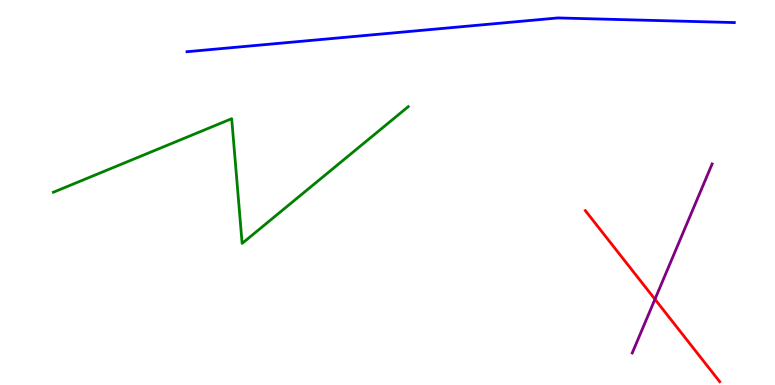[{'lines': ['blue', 'red'], 'intersections': []}, {'lines': ['green', 'red'], 'intersections': []}, {'lines': ['purple', 'red'], 'intersections': [{'x': 8.45, 'y': 2.23}]}, {'lines': ['blue', 'green'], 'intersections': []}, {'lines': ['blue', 'purple'], 'intersections': []}, {'lines': ['green', 'purple'], 'intersections': []}]